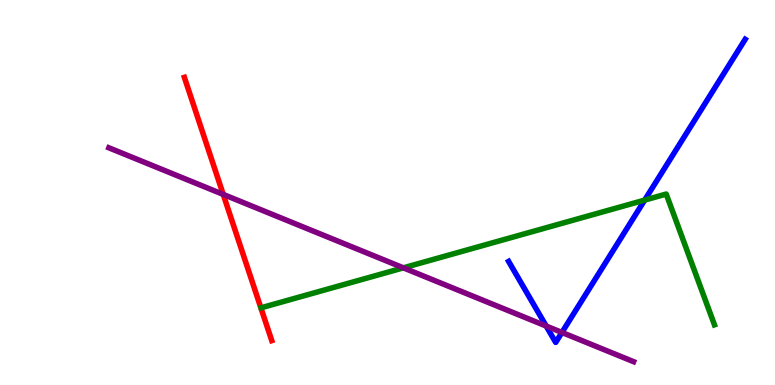[{'lines': ['blue', 'red'], 'intersections': []}, {'lines': ['green', 'red'], 'intersections': []}, {'lines': ['purple', 'red'], 'intersections': [{'x': 2.88, 'y': 4.95}]}, {'lines': ['blue', 'green'], 'intersections': [{'x': 8.32, 'y': 4.8}]}, {'lines': ['blue', 'purple'], 'intersections': [{'x': 7.05, 'y': 1.53}, {'x': 7.25, 'y': 1.36}]}, {'lines': ['green', 'purple'], 'intersections': [{'x': 5.21, 'y': 3.04}]}]